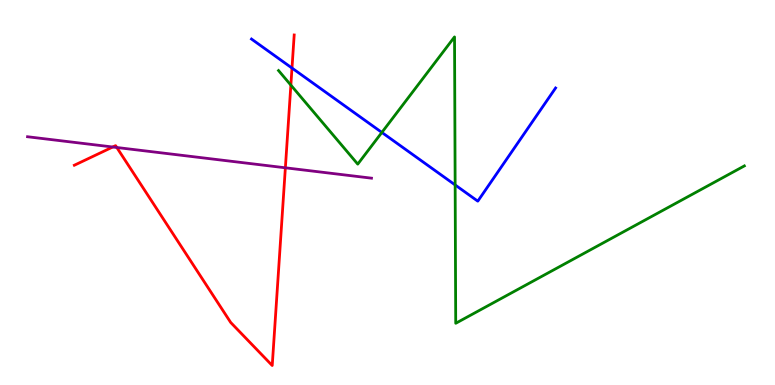[{'lines': ['blue', 'red'], 'intersections': [{'x': 3.77, 'y': 8.23}]}, {'lines': ['green', 'red'], 'intersections': [{'x': 3.75, 'y': 7.79}]}, {'lines': ['purple', 'red'], 'intersections': [{'x': 1.45, 'y': 6.18}, {'x': 1.51, 'y': 6.17}, {'x': 3.68, 'y': 5.64}]}, {'lines': ['blue', 'green'], 'intersections': [{'x': 4.93, 'y': 6.56}, {'x': 5.87, 'y': 5.2}]}, {'lines': ['blue', 'purple'], 'intersections': []}, {'lines': ['green', 'purple'], 'intersections': []}]